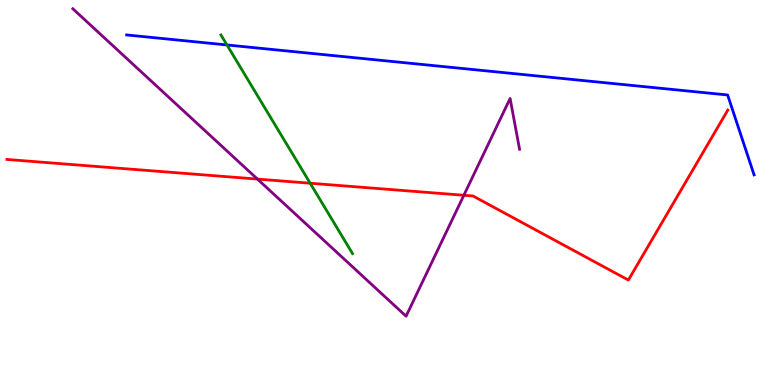[{'lines': ['blue', 'red'], 'intersections': []}, {'lines': ['green', 'red'], 'intersections': [{'x': 4.0, 'y': 5.24}]}, {'lines': ['purple', 'red'], 'intersections': [{'x': 3.32, 'y': 5.35}, {'x': 5.99, 'y': 4.93}]}, {'lines': ['blue', 'green'], 'intersections': [{'x': 2.93, 'y': 8.83}]}, {'lines': ['blue', 'purple'], 'intersections': []}, {'lines': ['green', 'purple'], 'intersections': []}]